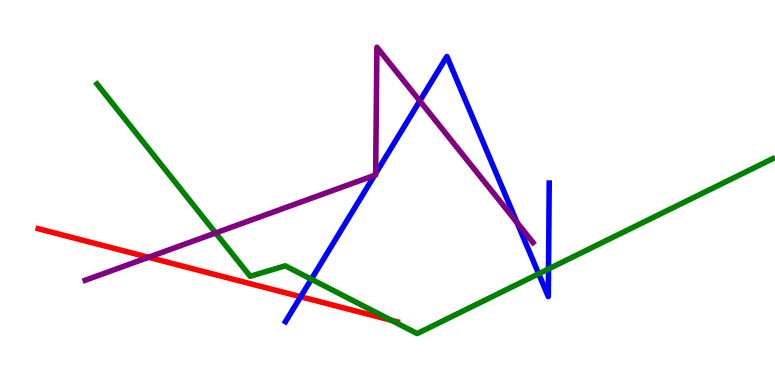[{'lines': ['blue', 'red'], 'intersections': [{'x': 3.88, 'y': 2.29}]}, {'lines': ['green', 'red'], 'intersections': [{'x': 5.05, 'y': 1.68}]}, {'lines': ['purple', 'red'], 'intersections': [{'x': 1.92, 'y': 3.32}]}, {'lines': ['blue', 'green'], 'intersections': [{'x': 4.02, 'y': 2.75}, {'x': 6.95, 'y': 2.89}, {'x': 7.08, 'y': 3.01}]}, {'lines': ['blue', 'purple'], 'intersections': [{'x': 4.83, 'y': 5.45}, {'x': 4.85, 'y': 5.49}, {'x': 5.42, 'y': 7.38}, {'x': 6.67, 'y': 4.22}]}, {'lines': ['green', 'purple'], 'intersections': [{'x': 2.78, 'y': 3.95}]}]